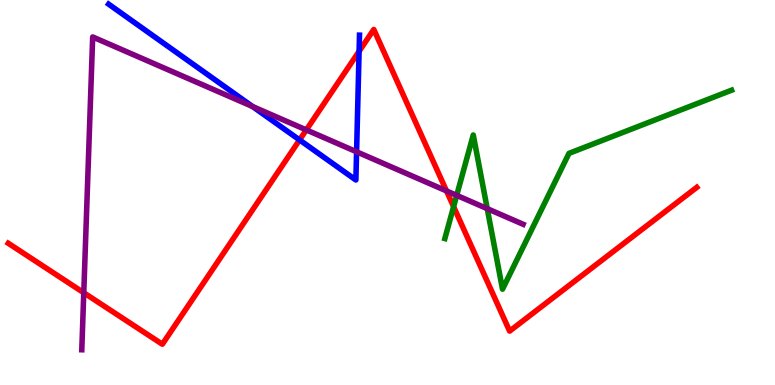[{'lines': ['blue', 'red'], 'intersections': [{'x': 3.87, 'y': 6.37}, {'x': 4.63, 'y': 8.67}]}, {'lines': ['green', 'red'], 'intersections': [{'x': 5.85, 'y': 4.63}]}, {'lines': ['purple', 'red'], 'intersections': [{'x': 1.08, 'y': 2.4}, {'x': 3.95, 'y': 6.63}, {'x': 5.76, 'y': 5.04}]}, {'lines': ['blue', 'green'], 'intersections': []}, {'lines': ['blue', 'purple'], 'intersections': [{'x': 3.26, 'y': 7.23}, {'x': 4.6, 'y': 6.06}]}, {'lines': ['green', 'purple'], 'intersections': [{'x': 5.89, 'y': 4.93}, {'x': 6.29, 'y': 4.58}]}]